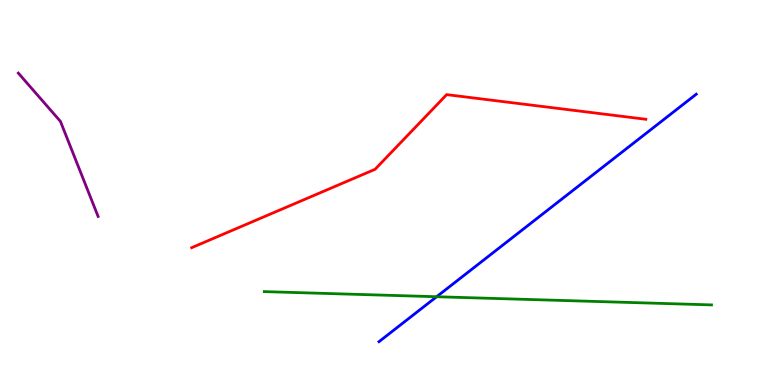[{'lines': ['blue', 'red'], 'intersections': []}, {'lines': ['green', 'red'], 'intersections': []}, {'lines': ['purple', 'red'], 'intersections': []}, {'lines': ['blue', 'green'], 'intersections': [{'x': 5.63, 'y': 2.29}]}, {'lines': ['blue', 'purple'], 'intersections': []}, {'lines': ['green', 'purple'], 'intersections': []}]